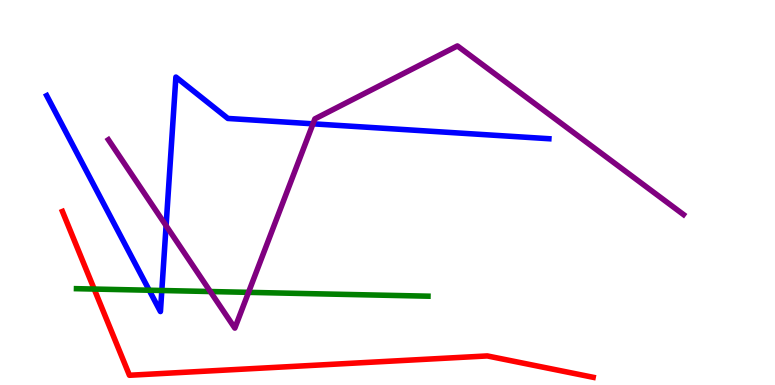[{'lines': ['blue', 'red'], 'intersections': []}, {'lines': ['green', 'red'], 'intersections': [{'x': 1.22, 'y': 2.49}]}, {'lines': ['purple', 'red'], 'intersections': []}, {'lines': ['blue', 'green'], 'intersections': [{'x': 1.93, 'y': 2.46}, {'x': 2.09, 'y': 2.45}]}, {'lines': ['blue', 'purple'], 'intersections': [{'x': 2.14, 'y': 4.14}, {'x': 4.04, 'y': 6.78}]}, {'lines': ['green', 'purple'], 'intersections': [{'x': 2.71, 'y': 2.43}, {'x': 3.21, 'y': 2.41}]}]